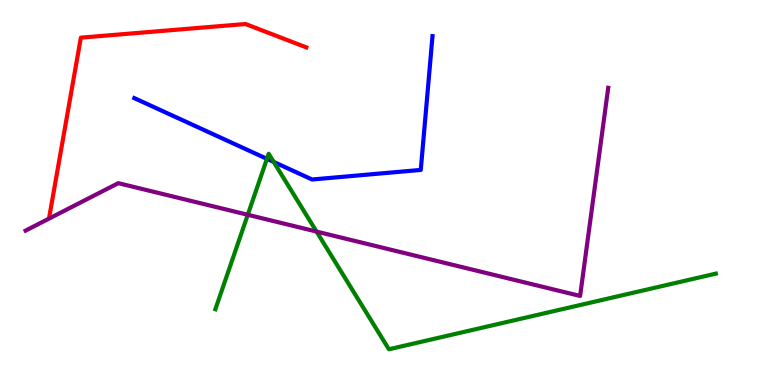[{'lines': ['blue', 'red'], 'intersections': []}, {'lines': ['green', 'red'], 'intersections': []}, {'lines': ['purple', 'red'], 'intersections': []}, {'lines': ['blue', 'green'], 'intersections': [{'x': 3.44, 'y': 5.87}, {'x': 3.53, 'y': 5.79}]}, {'lines': ['blue', 'purple'], 'intersections': []}, {'lines': ['green', 'purple'], 'intersections': [{'x': 3.2, 'y': 4.42}, {'x': 4.08, 'y': 3.99}]}]